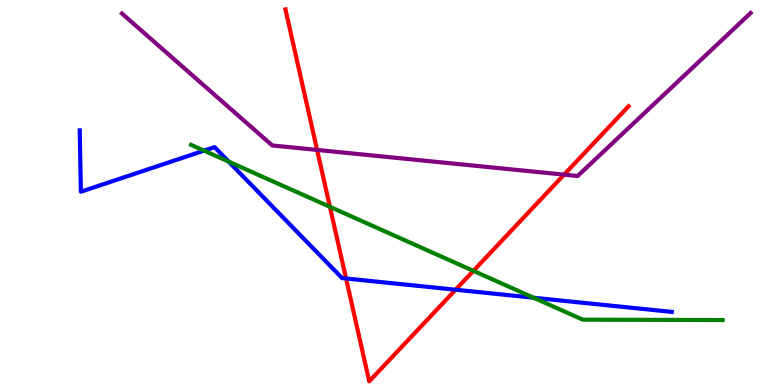[{'lines': ['blue', 'red'], 'intersections': [{'x': 4.47, 'y': 2.77}, {'x': 5.88, 'y': 2.47}]}, {'lines': ['green', 'red'], 'intersections': [{'x': 4.26, 'y': 4.63}, {'x': 6.11, 'y': 2.96}]}, {'lines': ['purple', 'red'], 'intersections': [{'x': 4.09, 'y': 6.11}, {'x': 7.28, 'y': 5.46}]}, {'lines': ['blue', 'green'], 'intersections': [{'x': 2.63, 'y': 6.09}, {'x': 2.95, 'y': 5.8}, {'x': 6.89, 'y': 2.27}]}, {'lines': ['blue', 'purple'], 'intersections': []}, {'lines': ['green', 'purple'], 'intersections': []}]